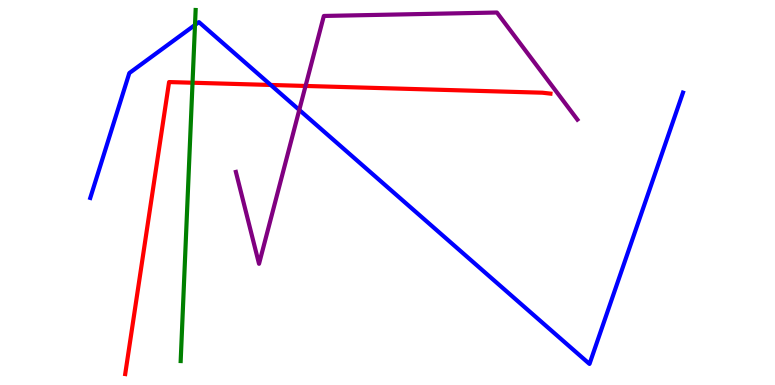[{'lines': ['blue', 'red'], 'intersections': [{'x': 3.49, 'y': 7.79}]}, {'lines': ['green', 'red'], 'intersections': [{'x': 2.48, 'y': 7.85}]}, {'lines': ['purple', 'red'], 'intersections': [{'x': 3.94, 'y': 7.77}]}, {'lines': ['blue', 'green'], 'intersections': [{'x': 2.52, 'y': 9.35}]}, {'lines': ['blue', 'purple'], 'intersections': [{'x': 3.86, 'y': 7.14}]}, {'lines': ['green', 'purple'], 'intersections': []}]